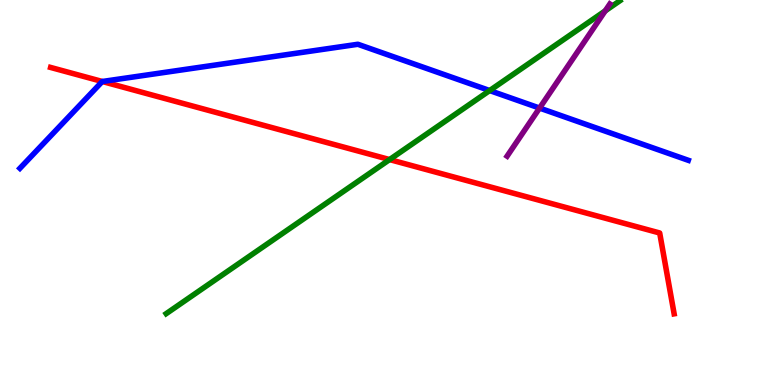[{'lines': ['blue', 'red'], 'intersections': [{'x': 1.32, 'y': 7.88}]}, {'lines': ['green', 'red'], 'intersections': [{'x': 5.03, 'y': 5.86}]}, {'lines': ['purple', 'red'], 'intersections': []}, {'lines': ['blue', 'green'], 'intersections': [{'x': 6.32, 'y': 7.65}]}, {'lines': ['blue', 'purple'], 'intersections': [{'x': 6.96, 'y': 7.19}]}, {'lines': ['green', 'purple'], 'intersections': [{'x': 7.81, 'y': 9.72}]}]